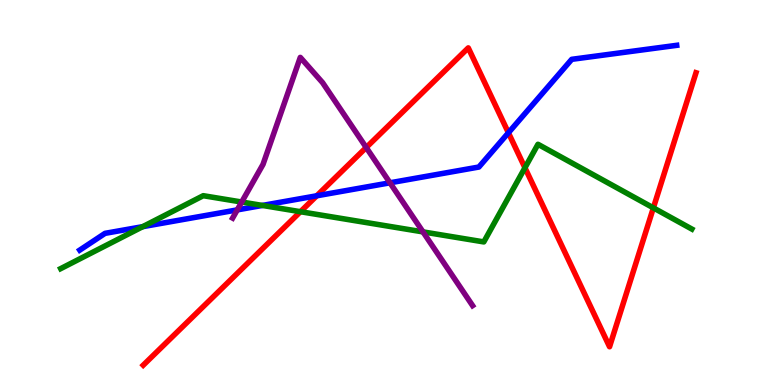[{'lines': ['blue', 'red'], 'intersections': [{'x': 4.09, 'y': 4.91}, {'x': 6.56, 'y': 6.55}]}, {'lines': ['green', 'red'], 'intersections': [{'x': 3.88, 'y': 4.5}, {'x': 6.77, 'y': 5.64}, {'x': 8.43, 'y': 4.6}]}, {'lines': ['purple', 'red'], 'intersections': [{'x': 4.73, 'y': 6.17}]}, {'lines': ['blue', 'green'], 'intersections': [{'x': 1.84, 'y': 4.11}, {'x': 3.39, 'y': 4.66}]}, {'lines': ['blue', 'purple'], 'intersections': [{'x': 3.06, 'y': 4.55}, {'x': 5.03, 'y': 5.25}]}, {'lines': ['green', 'purple'], 'intersections': [{'x': 3.12, 'y': 4.75}, {'x': 5.46, 'y': 3.98}]}]